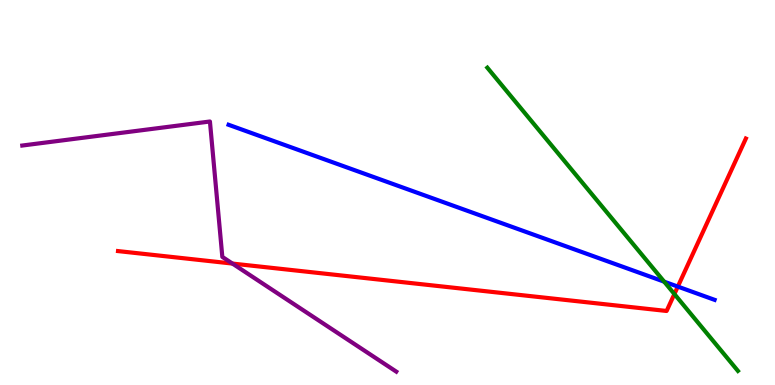[{'lines': ['blue', 'red'], 'intersections': [{'x': 8.75, 'y': 2.56}]}, {'lines': ['green', 'red'], 'intersections': [{'x': 8.7, 'y': 2.36}]}, {'lines': ['purple', 'red'], 'intersections': [{'x': 3.0, 'y': 3.15}]}, {'lines': ['blue', 'green'], 'intersections': [{'x': 8.57, 'y': 2.68}]}, {'lines': ['blue', 'purple'], 'intersections': []}, {'lines': ['green', 'purple'], 'intersections': []}]